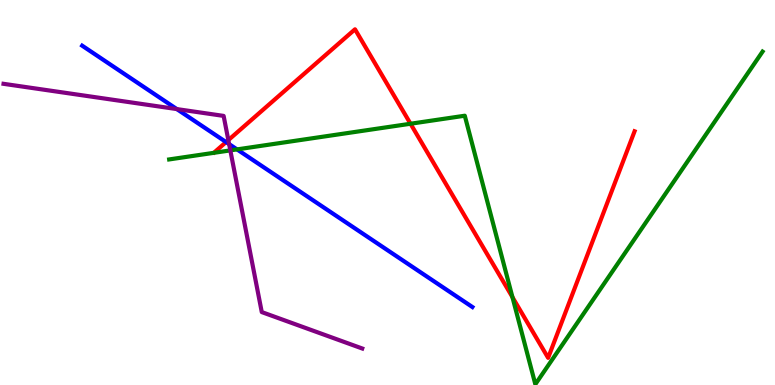[{'lines': ['blue', 'red'], 'intersections': [{'x': 2.92, 'y': 6.31}]}, {'lines': ['green', 'red'], 'intersections': [{'x': 5.3, 'y': 6.79}, {'x': 6.61, 'y': 2.28}]}, {'lines': ['purple', 'red'], 'intersections': [{'x': 2.95, 'y': 6.36}]}, {'lines': ['blue', 'green'], 'intersections': [{'x': 3.06, 'y': 6.12}]}, {'lines': ['blue', 'purple'], 'intersections': [{'x': 2.28, 'y': 7.17}, {'x': 2.96, 'y': 6.26}]}, {'lines': ['green', 'purple'], 'intersections': [{'x': 2.97, 'y': 6.09}]}]